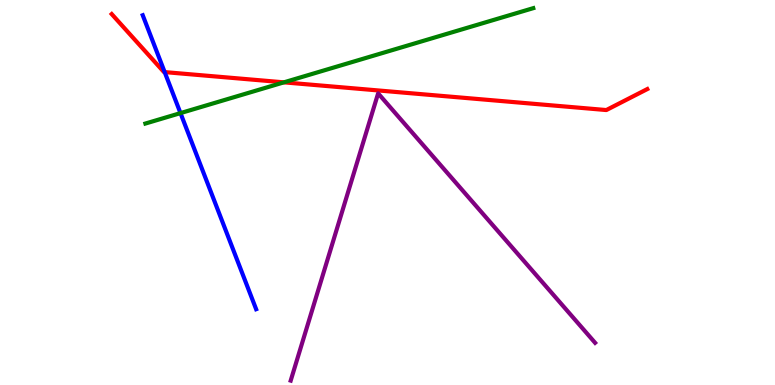[{'lines': ['blue', 'red'], 'intersections': [{'x': 2.12, 'y': 8.13}]}, {'lines': ['green', 'red'], 'intersections': [{'x': 3.66, 'y': 7.86}]}, {'lines': ['purple', 'red'], 'intersections': []}, {'lines': ['blue', 'green'], 'intersections': [{'x': 2.33, 'y': 7.06}]}, {'lines': ['blue', 'purple'], 'intersections': []}, {'lines': ['green', 'purple'], 'intersections': []}]